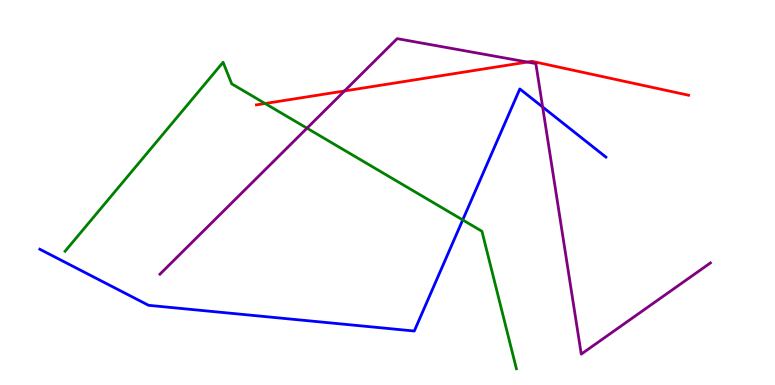[{'lines': ['blue', 'red'], 'intersections': []}, {'lines': ['green', 'red'], 'intersections': [{'x': 3.42, 'y': 7.31}]}, {'lines': ['purple', 'red'], 'intersections': [{'x': 4.44, 'y': 7.64}, {'x': 6.81, 'y': 8.39}]}, {'lines': ['blue', 'green'], 'intersections': [{'x': 5.97, 'y': 4.29}]}, {'lines': ['blue', 'purple'], 'intersections': [{'x': 7.0, 'y': 7.22}]}, {'lines': ['green', 'purple'], 'intersections': [{'x': 3.96, 'y': 6.67}]}]